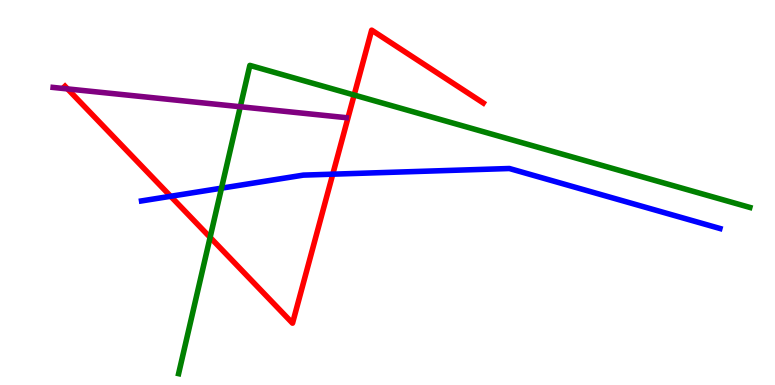[{'lines': ['blue', 'red'], 'intersections': [{'x': 2.2, 'y': 4.9}, {'x': 4.29, 'y': 5.48}]}, {'lines': ['green', 'red'], 'intersections': [{'x': 2.71, 'y': 3.83}, {'x': 4.57, 'y': 7.53}]}, {'lines': ['purple', 'red'], 'intersections': [{'x': 0.872, 'y': 7.69}]}, {'lines': ['blue', 'green'], 'intersections': [{'x': 2.86, 'y': 5.11}]}, {'lines': ['blue', 'purple'], 'intersections': []}, {'lines': ['green', 'purple'], 'intersections': [{'x': 3.1, 'y': 7.23}]}]